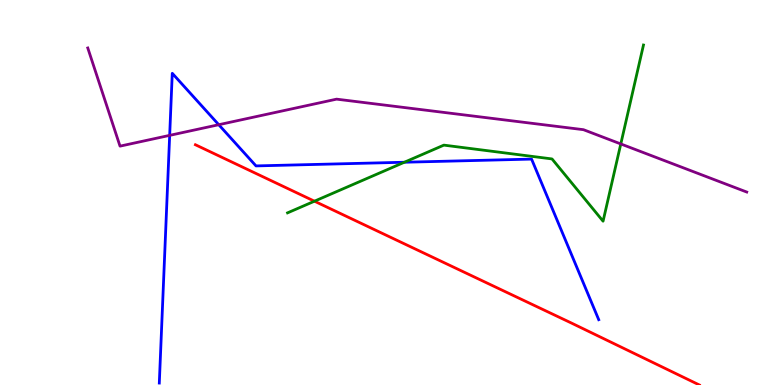[{'lines': ['blue', 'red'], 'intersections': []}, {'lines': ['green', 'red'], 'intersections': [{'x': 4.06, 'y': 4.77}]}, {'lines': ['purple', 'red'], 'intersections': []}, {'lines': ['blue', 'green'], 'intersections': [{'x': 5.22, 'y': 5.79}]}, {'lines': ['blue', 'purple'], 'intersections': [{'x': 2.19, 'y': 6.48}, {'x': 2.82, 'y': 6.76}]}, {'lines': ['green', 'purple'], 'intersections': [{'x': 8.01, 'y': 6.26}]}]